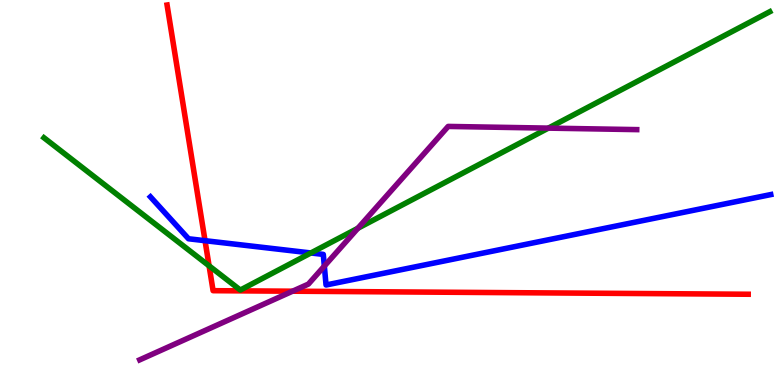[{'lines': ['blue', 'red'], 'intersections': [{'x': 2.65, 'y': 3.75}]}, {'lines': ['green', 'red'], 'intersections': [{'x': 2.7, 'y': 3.1}]}, {'lines': ['purple', 'red'], 'intersections': [{'x': 3.77, 'y': 2.44}]}, {'lines': ['blue', 'green'], 'intersections': [{'x': 4.01, 'y': 3.43}]}, {'lines': ['blue', 'purple'], 'intersections': [{'x': 4.19, 'y': 3.09}]}, {'lines': ['green', 'purple'], 'intersections': [{'x': 4.62, 'y': 4.07}, {'x': 7.08, 'y': 6.67}]}]